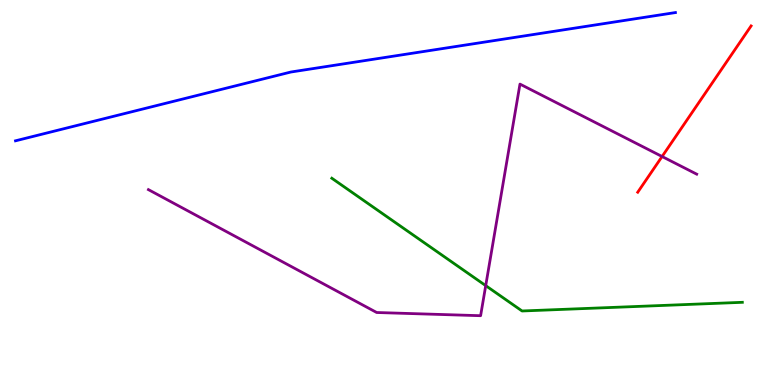[{'lines': ['blue', 'red'], 'intersections': []}, {'lines': ['green', 'red'], 'intersections': []}, {'lines': ['purple', 'red'], 'intersections': [{'x': 8.54, 'y': 5.93}]}, {'lines': ['blue', 'green'], 'intersections': []}, {'lines': ['blue', 'purple'], 'intersections': []}, {'lines': ['green', 'purple'], 'intersections': [{'x': 6.27, 'y': 2.58}]}]